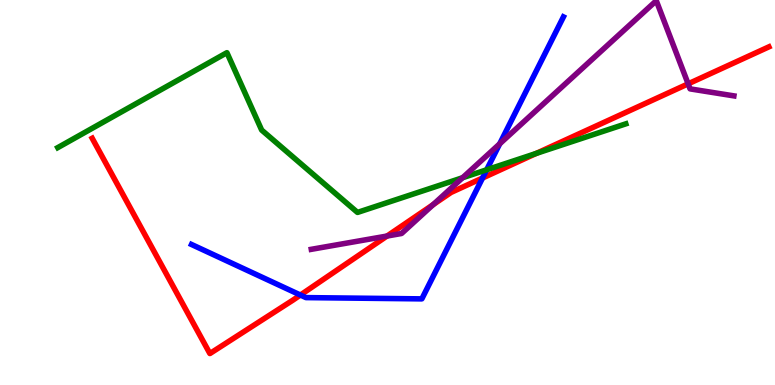[{'lines': ['blue', 'red'], 'intersections': [{'x': 3.88, 'y': 2.34}, {'x': 6.23, 'y': 5.38}]}, {'lines': ['green', 'red'], 'intersections': [{'x': 6.92, 'y': 6.02}]}, {'lines': ['purple', 'red'], 'intersections': [{'x': 4.99, 'y': 3.87}, {'x': 5.59, 'y': 4.68}, {'x': 8.88, 'y': 7.82}]}, {'lines': ['blue', 'green'], 'intersections': [{'x': 6.28, 'y': 5.59}]}, {'lines': ['blue', 'purple'], 'intersections': [{'x': 6.45, 'y': 6.26}]}, {'lines': ['green', 'purple'], 'intersections': [{'x': 5.97, 'y': 5.38}]}]